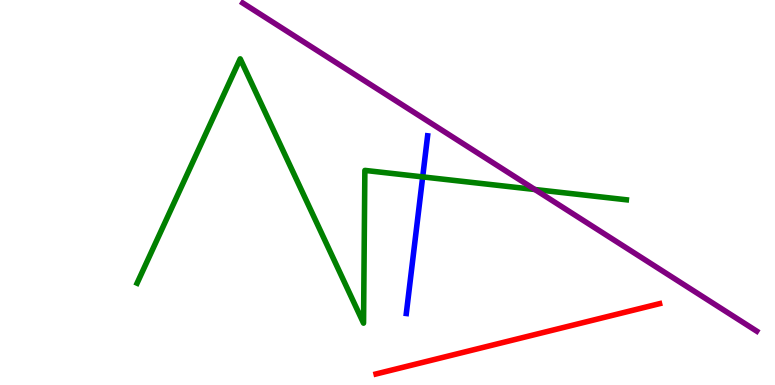[{'lines': ['blue', 'red'], 'intersections': []}, {'lines': ['green', 'red'], 'intersections': []}, {'lines': ['purple', 'red'], 'intersections': []}, {'lines': ['blue', 'green'], 'intersections': [{'x': 5.45, 'y': 5.41}]}, {'lines': ['blue', 'purple'], 'intersections': []}, {'lines': ['green', 'purple'], 'intersections': [{'x': 6.9, 'y': 5.08}]}]